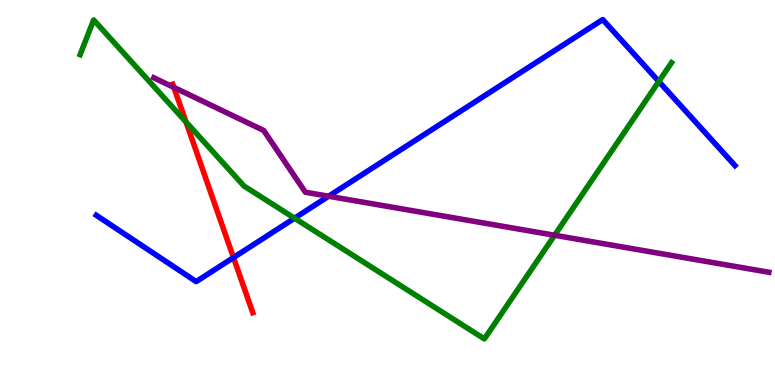[{'lines': ['blue', 'red'], 'intersections': [{'x': 3.01, 'y': 3.31}]}, {'lines': ['green', 'red'], 'intersections': [{'x': 2.4, 'y': 6.83}]}, {'lines': ['purple', 'red'], 'intersections': [{'x': 2.24, 'y': 7.73}]}, {'lines': ['blue', 'green'], 'intersections': [{'x': 3.8, 'y': 4.33}, {'x': 8.5, 'y': 7.88}]}, {'lines': ['blue', 'purple'], 'intersections': [{'x': 4.24, 'y': 4.9}]}, {'lines': ['green', 'purple'], 'intersections': [{'x': 7.16, 'y': 3.89}]}]